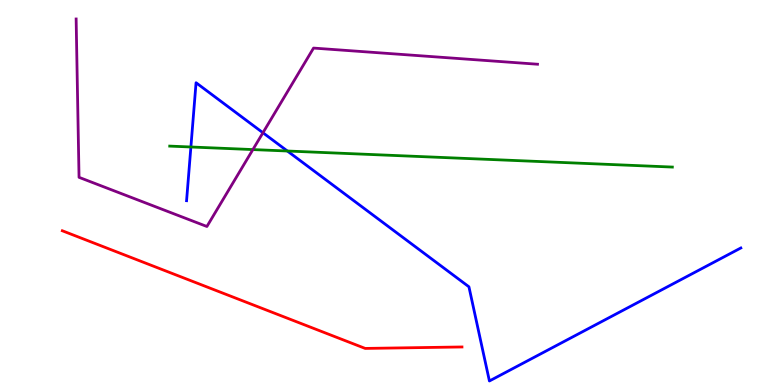[{'lines': ['blue', 'red'], 'intersections': []}, {'lines': ['green', 'red'], 'intersections': []}, {'lines': ['purple', 'red'], 'intersections': []}, {'lines': ['blue', 'green'], 'intersections': [{'x': 2.46, 'y': 6.18}, {'x': 3.71, 'y': 6.08}]}, {'lines': ['blue', 'purple'], 'intersections': [{'x': 3.39, 'y': 6.55}]}, {'lines': ['green', 'purple'], 'intersections': [{'x': 3.26, 'y': 6.11}]}]